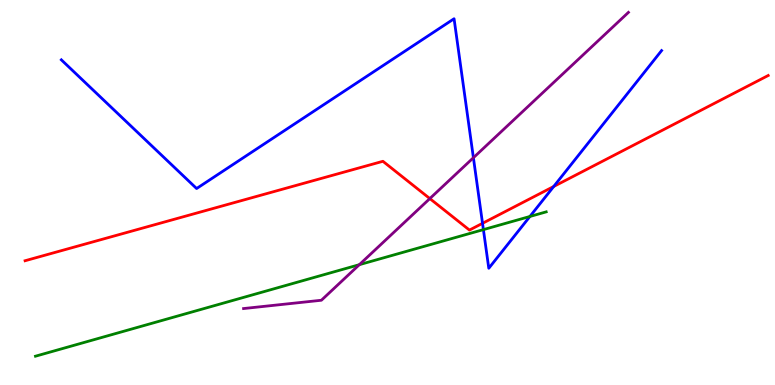[{'lines': ['blue', 'red'], 'intersections': [{'x': 6.23, 'y': 4.2}, {'x': 7.14, 'y': 5.16}]}, {'lines': ['green', 'red'], 'intersections': []}, {'lines': ['purple', 'red'], 'intersections': [{'x': 5.55, 'y': 4.84}]}, {'lines': ['blue', 'green'], 'intersections': [{'x': 6.24, 'y': 4.04}, {'x': 6.84, 'y': 4.38}]}, {'lines': ['blue', 'purple'], 'intersections': [{'x': 6.11, 'y': 5.9}]}, {'lines': ['green', 'purple'], 'intersections': [{'x': 4.64, 'y': 3.13}]}]